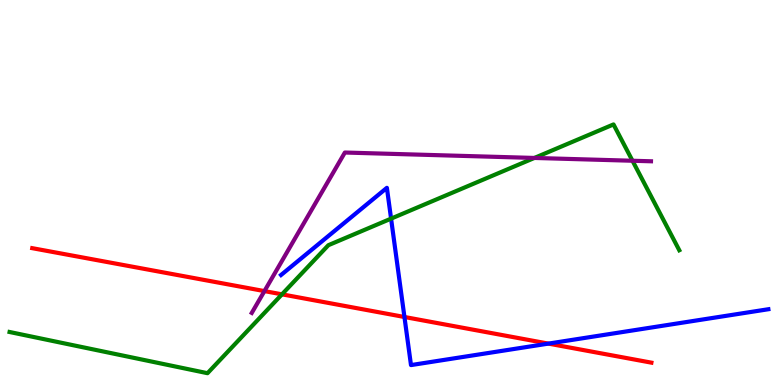[{'lines': ['blue', 'red'], 'intersections': [{'x': 5.22, 'y': 1.77}, {'x': 7.08, 'y': 1.08}]}, {'lines': ['green', 'red'], 'intersections': [{'x': 3.64, 'y': 2.35}]}, {'lines': ['purple', 'red'], 'intersections': [{'x': 3.41, 'y': 2.44}]}, {'lines': ['blue', 'green'], 'intersections': [{'x': 5.05, 'y': 4.32}]}, {'lines': ['blue', 'purple'], 'intersections': []}, {'lines': ['green', 'purple'], 'intersections': [{'x': 6.9, 'y': 5.9}, {'x': 8.16, 'y': 5.82}]}]